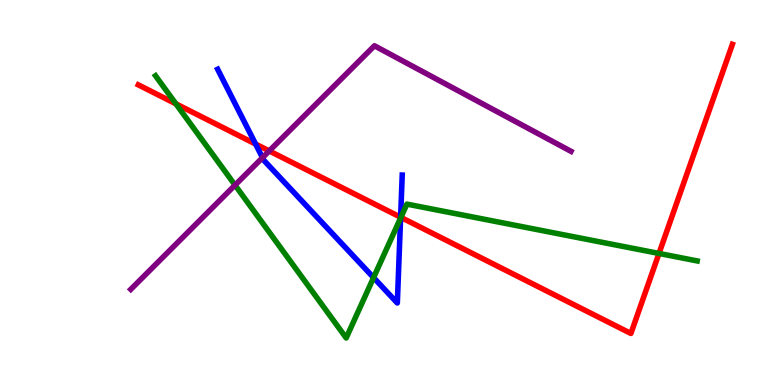[{'lines': ['blue', 'red'], 'intersections': [{'x': 3.3, 'y': 6.26}, {'x': 5.17, 'y': 4.36}]}, {'lines': ['green', 'red'], 'intersections': [{'x': 2.27, 'y': 7.3}, {'x': 5.17, 'y': 4.35}, {'x': 8.5, 'y': 3.42}]}, {'lines': ['purple', 'red'], 'intersections': [{'x': 3.47, 'y': 6.08}]}, {'lines': ['blue', 'green'], 'intersections': [{'x': 4.82, 'y': 2.79}, {'x': 5.17, 'y': 4.34}]}, {'lines': ['blue', 'purple'], 'intersections': [{'x': 3.39, 'y': 5.9}]}, {'lines': ['green', 'purple'], 'intersections': [{'x': 3.03, 'y': 5.19}]}]